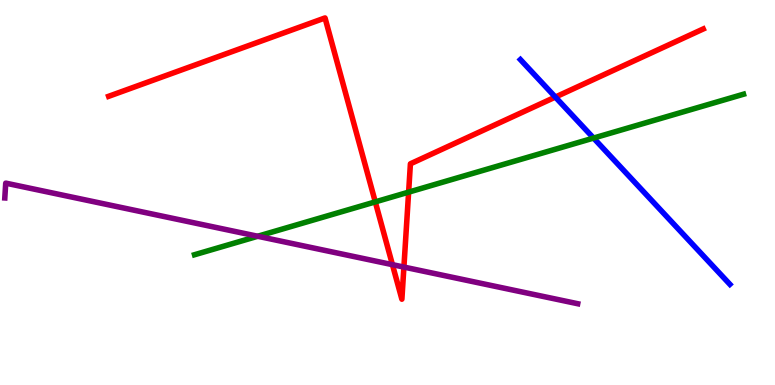[{'lines': ['blue', 'red'], 'intersections': [{'x': 7.17, 'y': 7.48}]}, {'lines': ['green', 'red'], 'intersections': [{'x': 4.84, 'y': 4.76}, {'x': 5.27, 'y': 5.01}]}, {'lines': ['purple', 'red'], 'intersections': [{'x': 5.06, 'y': 3.13}, {'x': 5.21, 'y': 3.06}]}, {'lines': ['blue', 'green'], 'intersections': [{'x': 7.66, 'y': 6.41}]}, {'lines': ['blue', 'purple'], 'intersections': []}, {'lines': ['green', 'purple'], 'intersections': [{'x': 3.33, 'y': 3.86}]}]